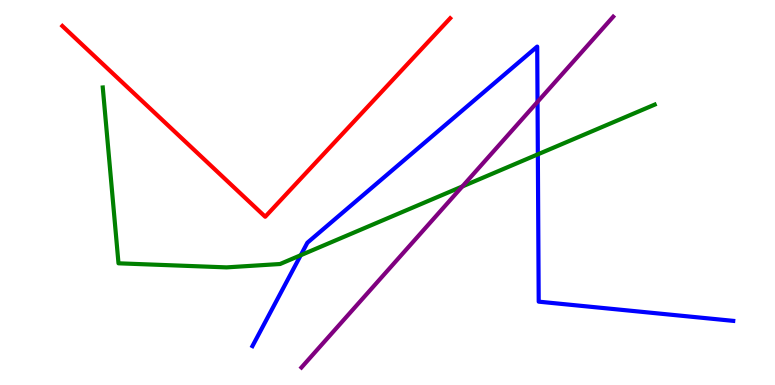[{'lines': ['blue', 'red'], 'intersections': []}, {'lines': ['green', 'red'], 'intersections': []}, {'lines': ['purple', 'red'], 'intersections': []}, {'lines': ['blue', 'green'], 'intersections': [{'x': 3.88, 'y': 3.37}, {'x': 6.94, 'y': 5.99}]}, {'lines': ['blue', 'purple'], 'intersections': [{'x': 6.94, 'y': 7.35}]}, {'lines': ['green', 'purple'], 'intersections': [{'x': 5.97, 'y': 5.16}]}]